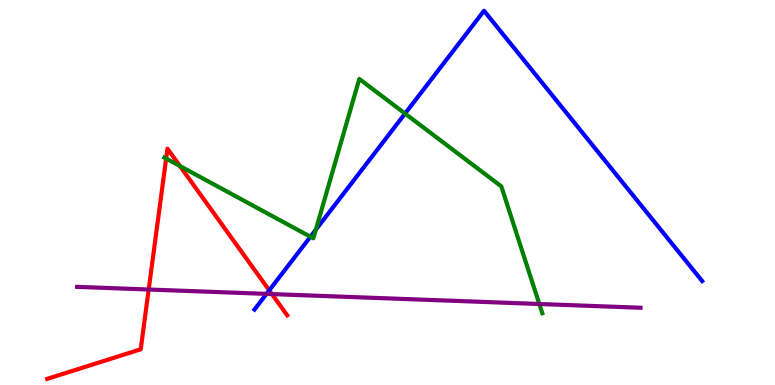[{'lines': ['blue', 'red'], 'intersections': [{'x': 3.47, 'y': 2.46}]}, {'lines': ['green', 'red'], 'intersections': [{'x': 2.14, 'y': 5.88}, {'x': 2.32, 'y': 5.69}]}, {'lines': ['purple', 'red'], 'intersections': [{'x': 1.92, 'y': 2.48}, {'x': 3.51, 'y': 2.36}]}, {'lines': ['blue', 'green'], 'intersections': [{'x': 4.01, 'y': 3.85}, {'x': 4.08, 'y': 4.03}, {'x': 5.23, 'y': 7.05}]}, {'lines': ['blue', 'purple'], 'intersections': [{'x': 3.44, 'y': 2.37}]}, {'lines': ['green', 'purple'], 'intersections': [{'x': 6.96, 'y': 2.1}]}]